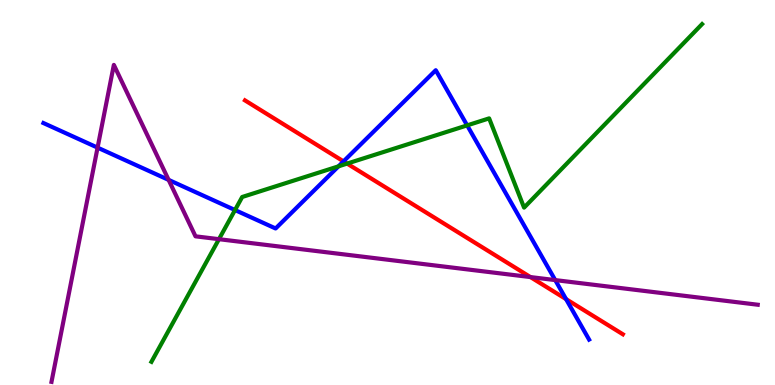[{'lines': ['blue', 'red'], 'intersections': [{'x': 4.43, 'y': 5.81}, {'x': 7.3, 'y': 2.23}]}, {'lines': ['green', 'red'], 'intersections': [{'x': 4.48, 'y': 5.75}]}, {'lines': ['purple', 'red'], 'intersections': [{'x': 6.84, 'y': 2.8}]}, {'lines': ['blue', 'green'], 'intersections': [{'x': 3.03, 'y': 4.54}, {'x': 4.37, 'y': 5.68}, {'x': 6.03, 'y': 6.74}]}, {'lines': ['blue', 'purple'], 'intersections': [{'x': 1.26, 'y': 6.17}, {'x': 2.18, 'y': 5.33}, {'x': 7.16, 'y': 2.72}]}, {'lines': ['green', 'purple'], 'intersections': [{'x': 2.83, 'y': 3.79}]}]